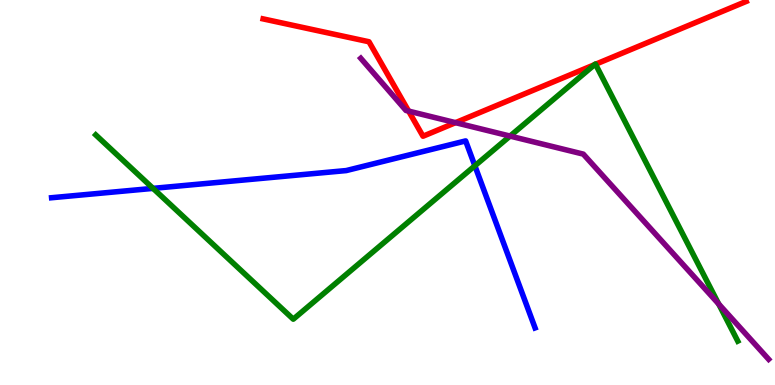[{'lines': ['blue', 'red'], 'intersections': []}, {'lines': ['green', 'red'], 'intersections': [{'x': 7.67, 'y': 8.32}, {'x': 7.68, 'y': 8.33}]}, {'lines': ['purple', 'red'], 'intersections': [{'x': 5.27, 'y': 7.11}, {'x': 5.88, 'y': 6.81}]}, {'lines': ['blue', 'green'], 'intersections': [{'x': 1.97, 'y': 5.11}, {'x': 6.13, 'y': 5.69}]}, {'lines': ['blue', 'purple'], 'intersections': []}, {'lines': ['green', 'purple'], 'intersections': [{'x': 6.58, 'y': 6.47}, {'x': 9.27, 'y': 2.1}]}]